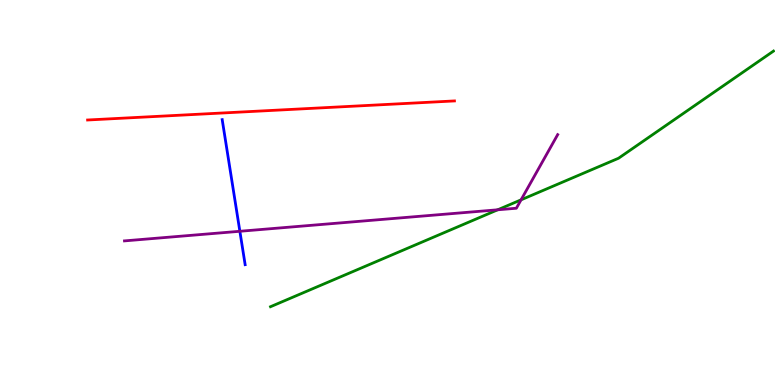[{'lines': ['blue', 'red'], 'intersections': []}, {'lines': ['green', 'red'], 'intersections': []}, {'lines': ['purple', 'red'], 'intersections': []}, {'lines': ['blue', 'green'], 'intersections': []}, {'lines': ['blue', 'purple'], 'intersections': [{'x': 3.1, 'y': 3.99}]}, {'lines': ['green', 'purple'], 'intersections': [{'x': 6.42, 'y': 4.55}, {'x': 6.72, 'y': 4.81}]}]